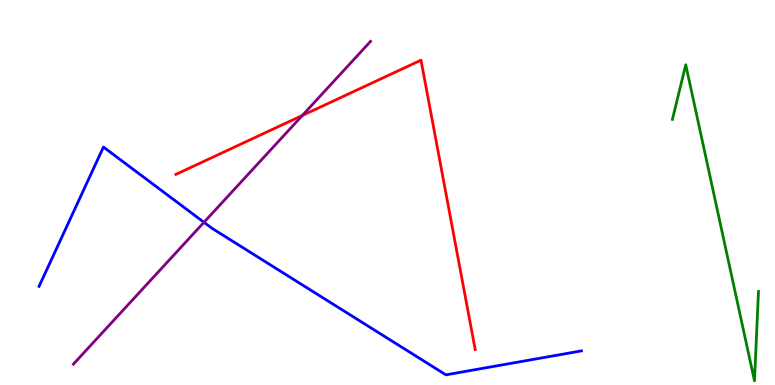[{'lines': ['blue', 'red'], 'intersections': []}, {'lines': ['green', 'red'], 'intersections': []}, {'lines': ['purple', 'red'], 'intersections': [{'x': 3.9, 'y': 7.0}]}, {'lines': ['blue', 'green'], 'intersections': []}, {'lines': ['blue', 'purple'], 'intersections': [{'x': 2.63, 'y': 4.23}]}, {'lines': ['green', 'purple'], 'intersections': []}]